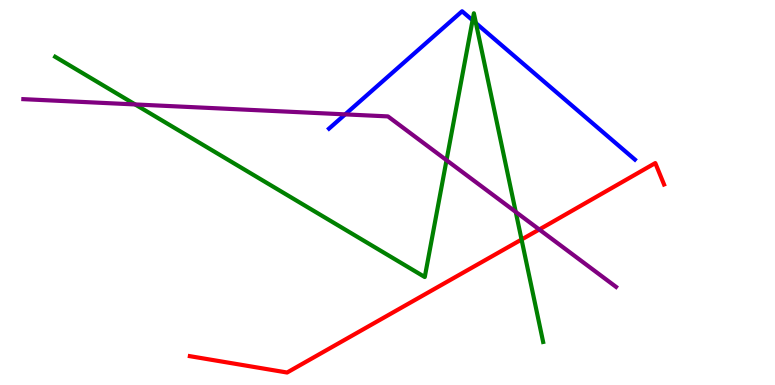[{'lines': ['blue', 'red'], 'intersections': []}, {'lines': ['green', 'red'], 'intersections': [{'x': 6.73, 'y': 3.78}]}, {'lines': ['purple', 'red'], 'intersections': [{'x': 6.96, 'y': 4.04}]}, {'lines': ['blue', 'green'], 'intersections': [{'x': 6.1, 'y': 9.47}, {'x': 6.14, 'y': 9.4}]}, {'lines': ['blue', 'purple'], 'intersections': [{'x': 4.45, 'y': 7.03}]}, {'lines': ['green', 'purple'], 'intersections': [{'x': 1.74, 'y': 7.29}, {'x': 5.76, 'y': 5.84}, {'x': 6.65, 'y': 4.5}]}]